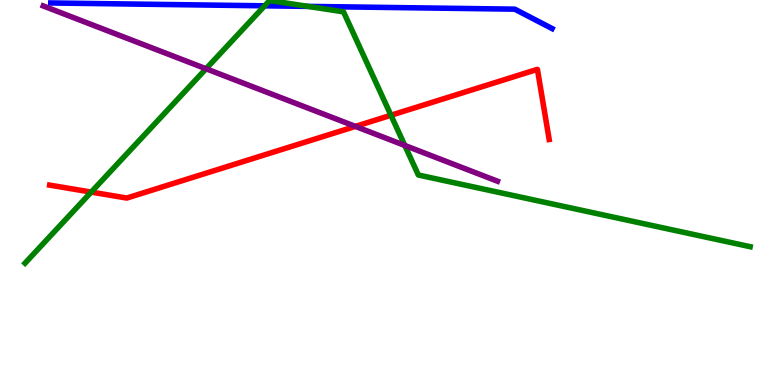[{'lines': ['blue', 'red'], 'intersections': []}, {'lines': ['green', 'red'], 'intersections': [{'x': 1.18, 'y': 5.01}, {'x': 5.04, 'y': 7.01}]}, {'lines': ['purple', 'red'], 'intersections': [{'x': 4.59, 'y': 6.72}]}, {'lines': ['blue', 'green'], 'intersections': [{'x': 3.41, 'y': 9.85}, {'x': 3.97, 'y': 9.83}]}, {'lines': ['blue', 'purple'], 'intersections': []}, {'lines': ['green', 'purple'], 'intersections': [{'x': 2.66, 'y': 8.21}, {'x': 5.22, 'y': 6.22}]}]